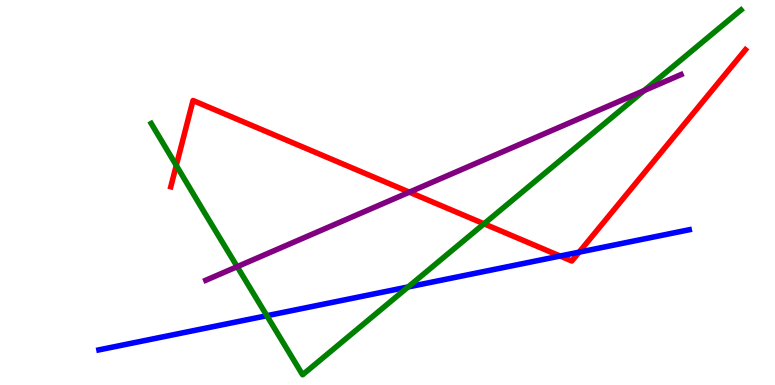[{'lines': ['blue', 'red'], 'intersections': [{'x': 7.23, 'y': 3.35}, {'x': 7.47, 'y': 3.45}]}, {'lines': ['green', 'red'], 'intersections': [{'x': 2.27, 'y': 5.7}, {'x': 6.25, 'y': 4.19}]}, {'lines': ['purple', 'red'], 'intersections': [{'x': 5.28, 'y': 5.01}]}, {'lines': ['blue', 'green'], 'intersections': [{'x': 3.44, 'y': 1.8}, {'x': 5.27, 'y': 2.55}]}, {'lines': ['blue', 'purple'], 'intersections': []}, {'lines': ['green', 'purple'], 'intersections': [{'x': 3.06, 'y': 3.07}, {'x': 8.31, 'y': 7.65}]}]